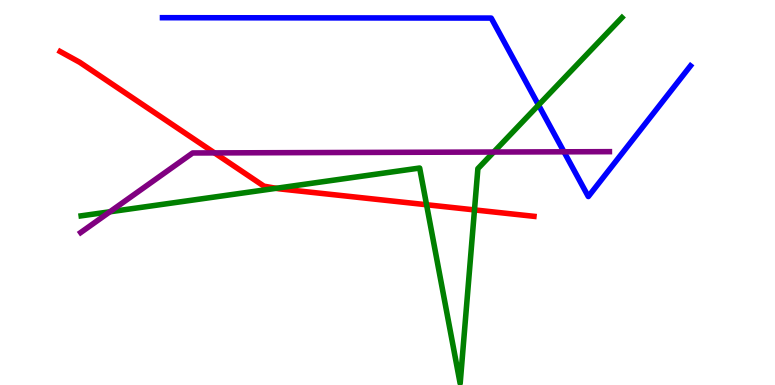[{'lines': ['blue', 'red'], 'intersections': []}, {'lines': ['green', 'red'], 'intersections': [{'x': 3.56, 'y': 5.11}, {'x': 5.5, 'y': 4.68}, {'x': 6.12, 'y': 4.55}]}, {'lines': ['purple', 'red'], 'intersections': [{'x': 2.77, 'y': 6.03}]}, {'lines': ['blue', 'green'], 'intersections': [{'x': 6.95, 'y': 7.27}]}, {'lines': ['blue', 'purple'], 'intersections': [{'x': 7.28, 'y': 6.06}]}, {'lines': ['green', 'purple'], 'intersections': [{'x': 1.42, 'y': 4.5}, {'x': 6.37, 'y': 6.05}]}]